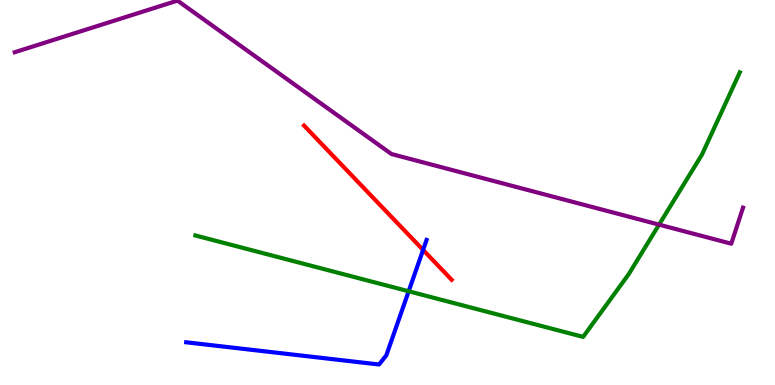[{'lines': ['blue', 'red'], 'intersections': [{'x': 5.46, 'y': 3.51}]}, {'lines': ['green', 'red'], 'intersections': []}, {'lines': ['purple', 'red'], 'intersections': []}, {'lines': ['blue', 'green'], 'intersections': [{'x': 5.27, 'y': 2.43}]}, {'lines': ['blue', 'purple'], 'intersections': []}, {'lines': ['green', 'purple'], 'intersections': [{'x': 8.5, 'y': 4.17}]}]